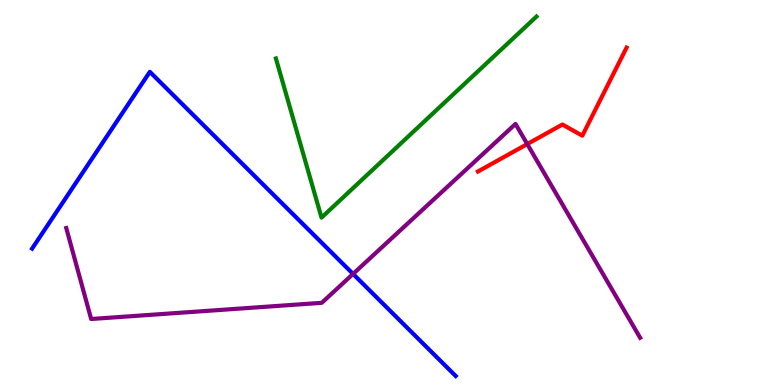[{'lines': ['blue', 'red'], 'intersections': []}, {'lines': ['green', 'red'], 'intersections': []}, {'lines': ['purple', 'red'], 'intersections': [{'x': 6.8, 'y': 6.26}]}, {'lines': ['blue', 'green'], 'intersections': []}, {'lines': ['blue', 'purple'], 'intersections': [{'x': 4.56, 'y': 2.88}]}, {'lines': ['green', 'purple'], 'intersections': []}]